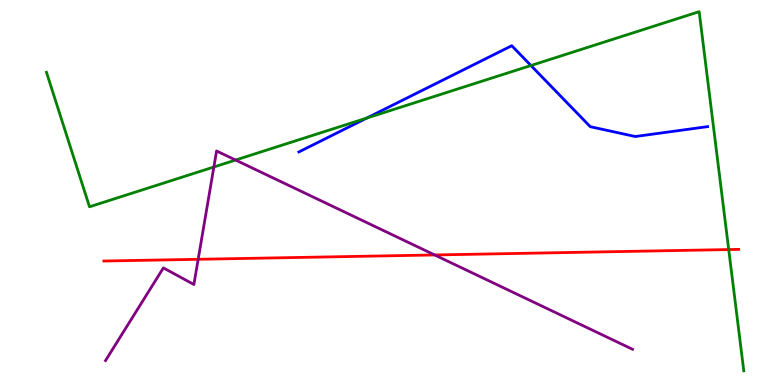[{'lines': ['blue', 'red'], 'intersections': []}, {'lines': ['green', 'red'], 'intersections': [{'x': 9.4, 'y': 3.52}]}, {'lines': ['purple', 'red'], 'intersections': [{'x': 2.56, 'y': 3.26}, {'x': 5.61, 'y': 3.38}]}, {'lines': ['blue', 'green'], 'intersections': [{'x': 4.73, 'y': 6.93}, {'x': 6.85, 'y': 8.3}]}, {'lines': ['blue', 'purple'], 'intersections': []}, {'lines': ['green', 'purple'], 'intersections': [{'x': 2.76, 'y': 5.66}, {'x': 3.04, 'y': 5.84}]}]